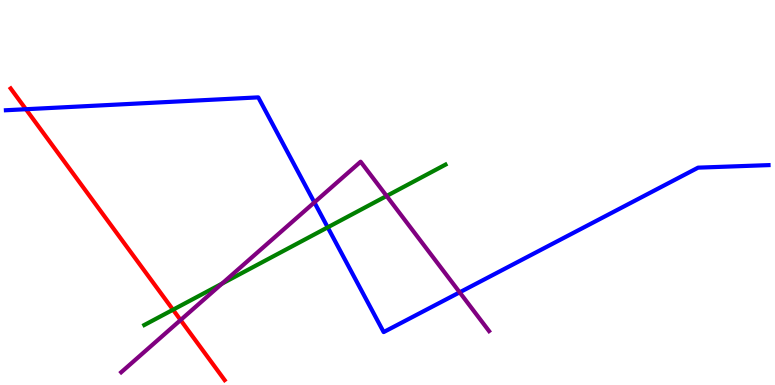[{'lines': ['blue', 'red'], 'intersections': [{'x': 0.334, 'y': 7.16}]}, {'lines': ['green', 'red'], 'intersections': [{'x': 2.23, 'y': 1.96}]}, {'lines': ['purple', 'red'], 'intersections': [{'x': 2.33, 'y': 1.69}]}, {'lines': ['blue', 'green'], 'intersections': [{'x': 4.23, 'y': 4.09}]}, {'lines': ['blue', 'purple'], 'intersections': [{'x': 4.06, 'y': 4.74}, {'x': 5.93, 'y': 2.41}]}, {'lines': ['green', 'purple'], 'intersections': [{'x': 2.86, 'y': 2.63}, {'x': 4.99, 'y': 4.91}]}]